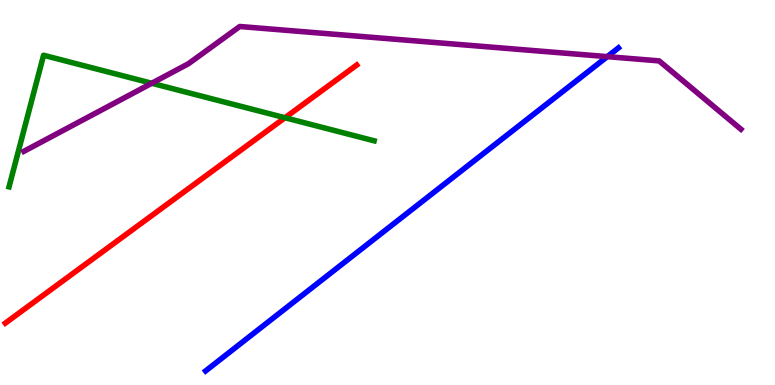[{'lines': ['blue', 'red'], 'intersections': []}, {'lines': ['green', 'red'], 'intersections': [{'x': 3.68, 'y': 6.94}]}, {'lines': ['purple', 'red'], 'intersections': []}, {'lines': ['blue', 'green'], 'intersections': []}, {'lines': ['blue', 'purple'], 'intersections': [{'x': 7.84, 'y': 8.53}]}, {'lines': ['green', 'purple'], 'intersections': [{'x': 1.96, 'y': 7.84}]}]